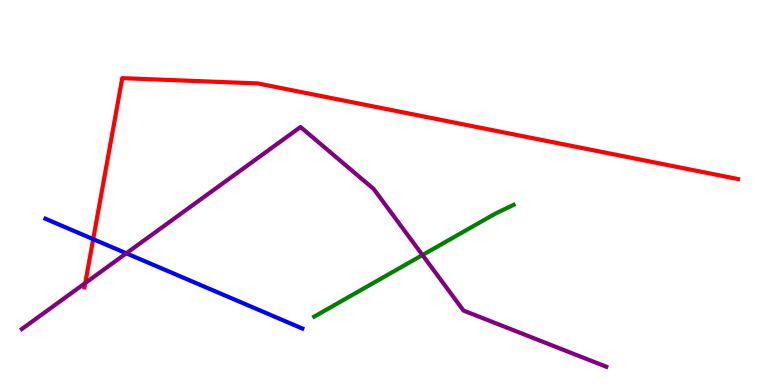[{'lines': ['blue', 'red'], 'intersections': [{'x': 1.2, 'y': 3.79}]}, {'lines': ['green', 'red'], 'intersections': []}, {'lines': ['purple', 'red'], 'intersections': [{'x': 1.1, 'y': 2.65}]}, {'lines': ['blue', 'green'], 'intersections': []}, {'lines': ['blue', 'purple'], 'intersections': [{'x': 1.63, 'y': 3.42}]}, {'lines': ['green', 'purple'], 'intersections': [{'x': 5.45, 'y': 3.38}]}]